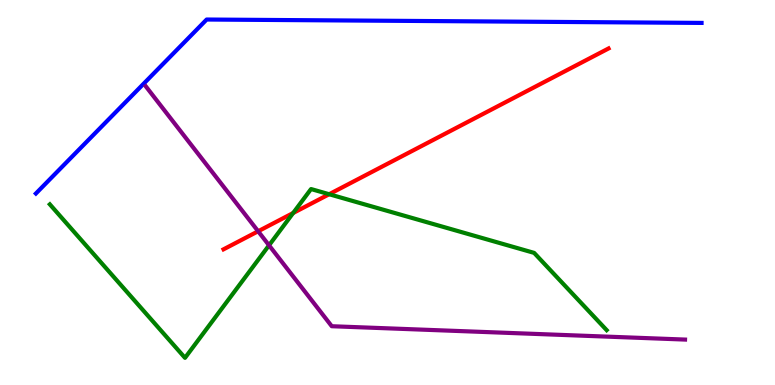[{'lines': ['blue', 'red'], 'intersections': []}, {'lines': ['green', 'red'], 'intersections': [{'x': 3.78, 'y': 4.47}, {'x': 4.25, 'y': 4.96}]}, {'lines': ['purple', 'red'], 'intersections': [{'x': 3.33, 'y': 3.99}]}, {'lines': ['blue', 'green'], 'intersections': []}, {'lines': ['blue', 'purple'], 'intersections': []}, {'lines': ['green', 'purple'], 'intersections': [{'x': 3.47, 'y': 3.63}]}]